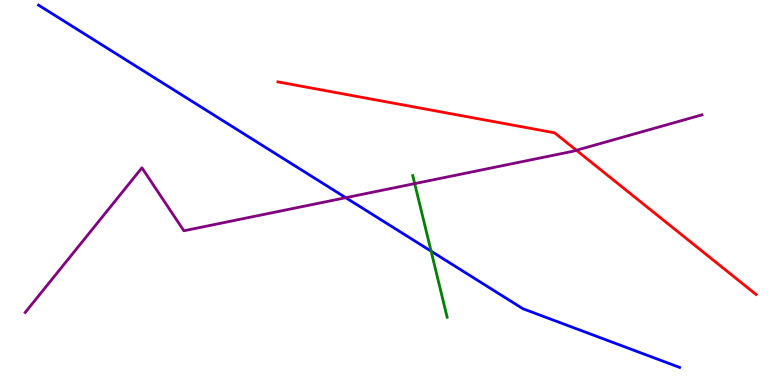[{'lines': ['blue', 'red'], 'intersections': []}, {'lines': ['green', 'red'], 'intersections': []}, {'lines': ['purple', 'red'], 'intersections': [{'x': 7.44, 'y': 6.1}]}, {'lines': ['blue', 'green'], 'intersections': [{'x': 5.56, 'y': 3.48}]}, {'lines': ['blue', 'purple'], 'intersections': [{'x': 4.46, 'y': 4.87}]}, {'lines': ['green', 'purple'], 'intersections': [{'x': 5.35, 'y': 5.23}]}]